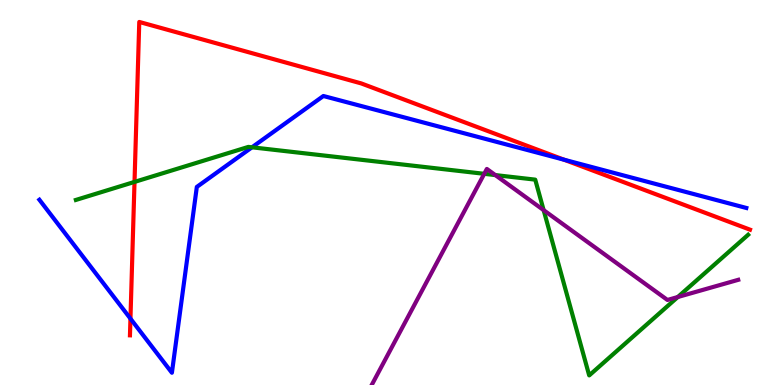[{'lines': ['blue', 'red'], 'intersections': [{'x': 1.68, 'y': 1.72}, {'x': 7.28, 'y': 5.85}]}, {'lines': ['green', 'red'], 'intersections': [{'x': 1.74, 'y': 5.27}]}, {'lines': ['purple', 'red'], 'intersections': []}, {'lines': ['blue', 'green'], 'intersections': [{'x': 3.25, 'y': 6.17}]}, {'lines': ['blue', 'purple'], 'intersections': []}, {'lines': ['green', 'purple'], 'intersections': [{'x': 6.25, 'y': 5.49}, {'x': 6.39, 'y': 5.45}, {'x': 7.01, 'y': 4.54}, {'x': 8.75, 'y': 2.29}]}]